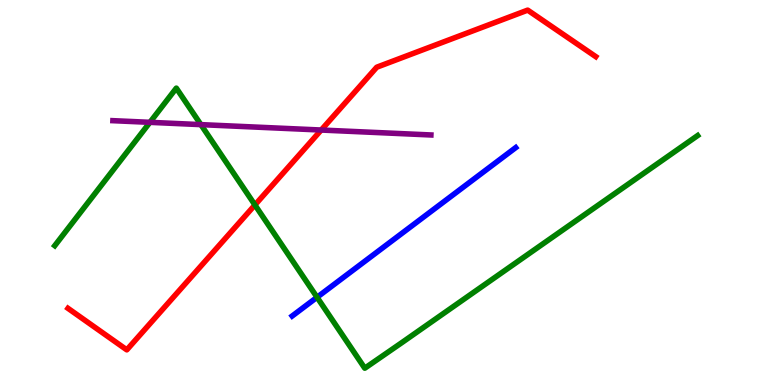[{'lines': ['blue', 'red'], 'intersections': []}, {'lines': ['green', 'red'], 'intersections': [{'x': 3.29, 'y': 4.68}]}, {'lines': ['purple', 'red'], 'intersections': [{'x': 4.14, 'y': 6.62}]}, {'lines': ['blue', 'green'], 'intersections': [{'x': 4.09, 'y': 2.28}]}, {'lines': ['blue', 'purple'], 'intersections': []}, {'lines': ['green', 'purple'], 'intersections': [{'x': 1.93, 'y': 6.82}, {'x': 2.59, 'y': 6.76}]}]